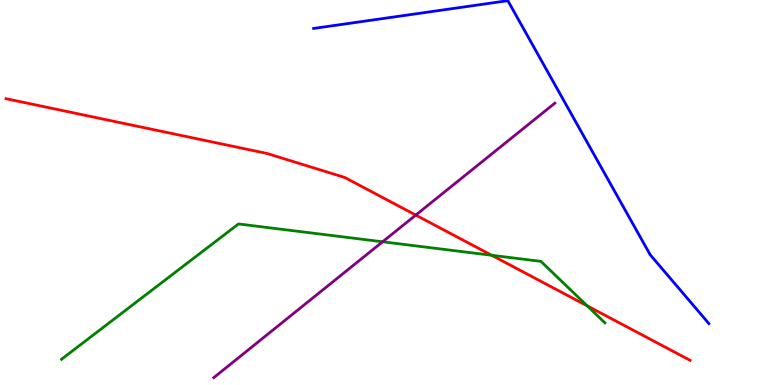[{'lines': ['blue', 'red'], 'intersections': []}, {'lines': ['green', 'red'], 'intersections': [{'x': 6.34, 'y': 3.37}, {'x': 7.58, 'y': 2.06}]}, {'lines': ['purple', 'red'], 'intersections': [{'x': 5.36, 'y': 4.41}]}, {'lines': ['blue', 'green'], 'intersections': []}, {'lines': ['blue', 'purple'], 'intersections': []}, {'lines': ['green', 'purple'], 'intersections': [{'x': 4.94, 'y': 3.72}]}]